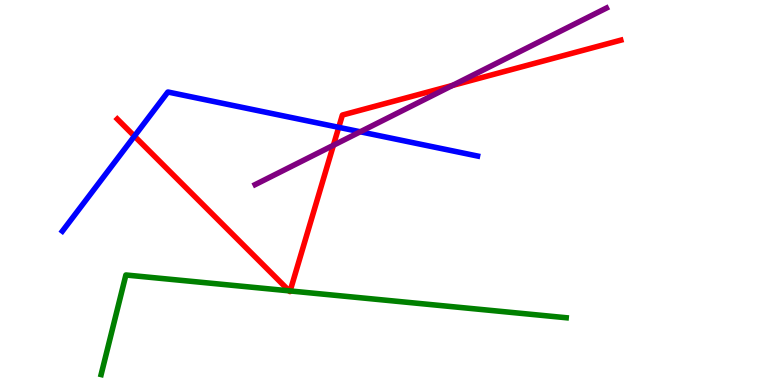[{'lines': ['blue', 'red'], 'intersections': [{'x': 1.73, 'y': 6.46}, {'x': 4.37, 'y': 6.69}]}, {'lines': ['green', 'red'], 'intersections': [{'x': 3.73, 'y': 2.45}, {'x': 3.74, 'y': 2.44}]}, {'lines': ['purple', 'red'], 'intersections': [{'x': 4.3, 'y': 6.23}, {'x': 5.84, 'y': 7.78}]}, {'lines': ['blue', 'green'], 'intersections': []}, {'lines': ['blue', 'purple'], 'intersections': [{'x': 4.65, 'y': 6.58}]}, {'lines': ['green', 'purple'], 'intersections': []}]